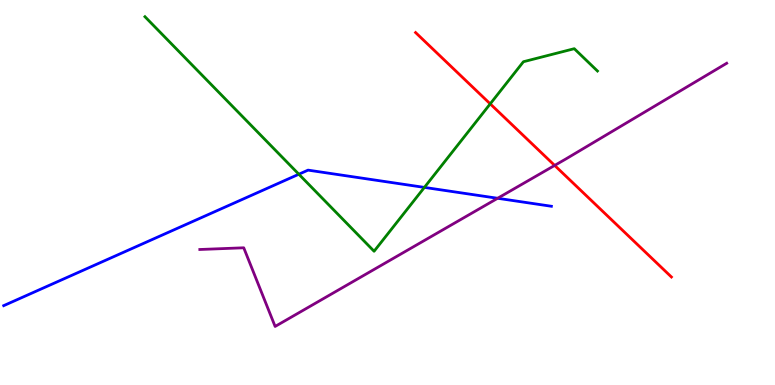[{'lines': ['blue', 'red'], 'intersections': []}, {'lines': ['green', 'red'], 'intersections': [{'x': 6.33, 'y': 7.3}]}, {'lines': ['purple', 'red'], 'intersections': [{'x': 7.16, 'y': 5.7}]}, {'lines': ['blue', 'green'], 'intersections': [{'x': 3.86, 'y': 5.47}, {'x': 5.48, 'y': 5.13}]}, {'lines': ['blue', 'purple'], 'intersections': [{'x': 6.42, 'y': 4.85}]}, {'lines': ['green', 'purple'], 'intersections': []}]